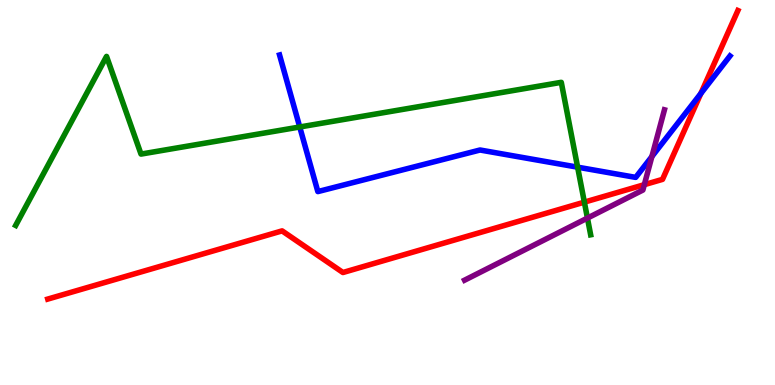[{'lines': ['blue', 'red'], 'intersections': [{'x': 9.04, 'y': 7.57}]}, {'lines': ['green', 'red'], 'intersections': [{'x': 7.54, 'y': 4.75}]}, {'lines': ['purple', 'red'], 'intersections': [{'x': 8.31, 'y': 5.2}]}, {'lines': ['blue', 'green'], 'intersections': [{'x': 3.87, 'y': 6.7}, {'x': 7.45, 'y': 5.66}]}, {'lines': ['blue', 'purple'], 'intersections': [{'x': 8.41, 'y': 5.93}]}, {'lines': ['green', 'purple'], 'intersections': [{'x': 7.58, 'y': 4.34}]}]